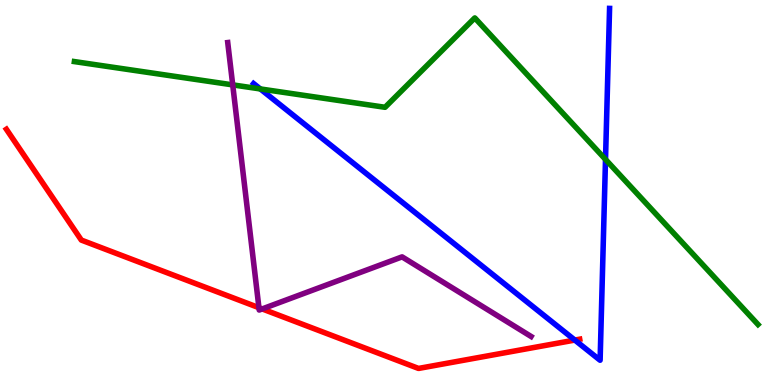[{'lines': ['blue', 'red'], 'intersections': [{'x': 7.42, 'y': 1.17}]}, {'lines': ['green', 'red'], 'intersections': []}, {'lines': ['purple', 'red'], 'intersections': [{'x': 3.34, 'y': 2.01}, {'x': 3.38, 'y': 1.98}]}, {'lines': ['blue', 'green'], 'intersections': [{'x': 3.36, 'y': 7.69}, {'x': 7.81, 'y': 5.86}]}, {'lines': ['blue', 'purple'], 'intersections': []}, {'lines': ['green', 'purple'], 'intersections': [{'x': 3.0, 'y': 7.8}]}]